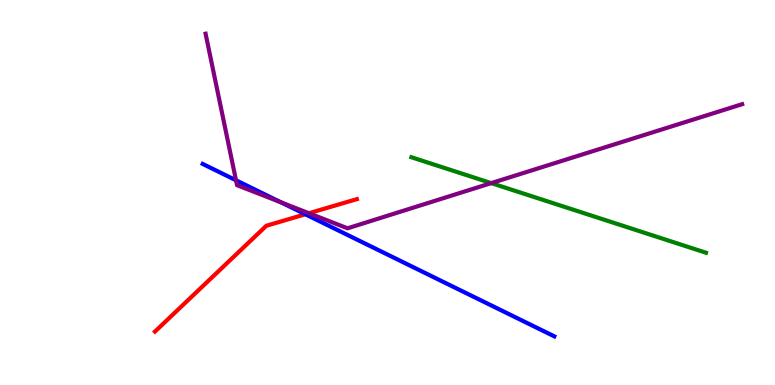[{'lines': ['blue', 'red'], 'intersections': [{'x': 3.94, 'y': 4.43}]}, {'lines': ['green', 'red'], 'intersections': []}, {'lines': ['purple', 'red'], 'intersections': [{'x': 3.99, 'y': 4.46}]}, {'lines': ['blue', 'green'], 'intersections': []}, {'lines': ['blue', 'purple'], 'intersections': [{'x': 3.05, 'y': 5.32}, {'x': 3.63, 'y': 4.74}]}, {'lines': ['green', 'purple'], 'intersections': [{'x': 6.34, 'y': 5.24}]}]